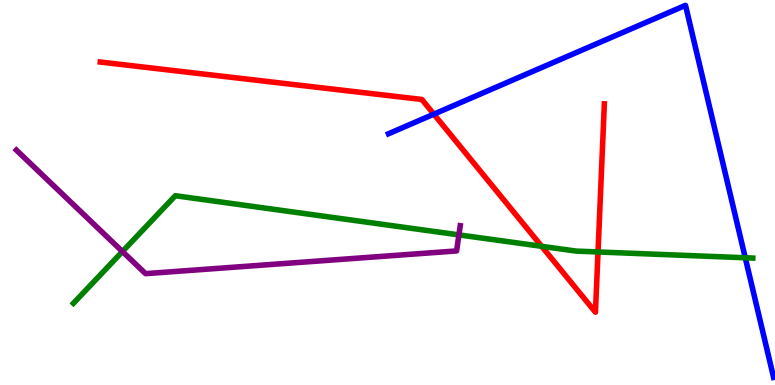[{'lines': ['blue', 'red'], 'intersections': [{'x': 5.6, 'y': 7.03}]}, {'lines': ['green', 'red'], 'intersections': [{'x': 6.99, 'y': 3.6}, {'x': 7.72, 'y': 3.46}]}, {'lines': ['purple', 'red'], 'intersections': []}, {'lines': ['blue', 'green'], 'intersections': [{'x': 9.62, 'y': 3.3}]}, {'lines': ['blue', 'purple'], 'intersections': []}, {'lines': ['green', 'purple'], 'intersections': [{'x': 1.58, 'y': 3.47}, {'x': 5.92, 'y': 3.9}]}]